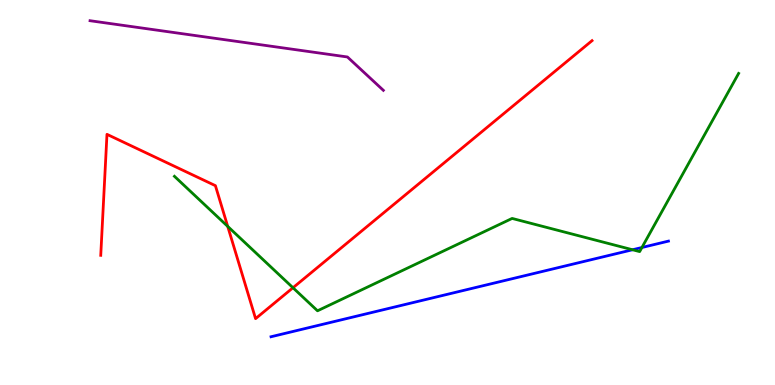[{'lines': ['blue', 'red'], 'intersections': []}, {'lines': ['green', 'red'], 'intersections': [{'x': 2.94, 'y': 4.12}, {'x': 3.78, 'y': 2.53}]}, {'lines': ['purple', 'red'], 'intersections': []}, {'lines': ['blue', 'green'], 'intersections': [{'x': 8.16, 'y': 3.51}, {'x': 8.28, 'y': 3.57}]}, {'lines': ['blue', 'purple'], 'intersections': []}, {'lines': ['green', 'purple'], 'intersections': []}]